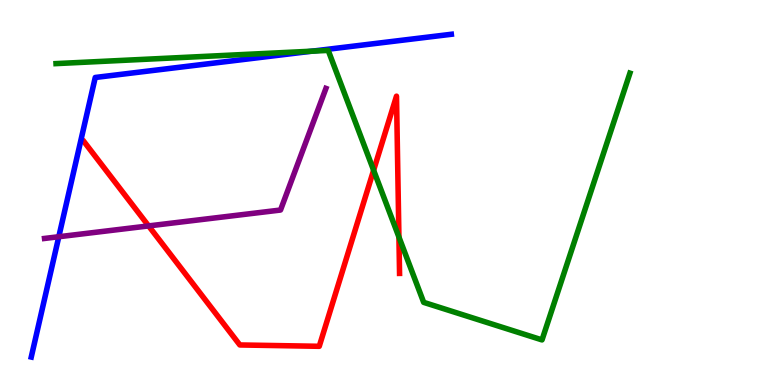[{'lines': ['blue', 'red'], 'intersections': []}, {'lines': ['green', 'red'], 'intersections': [{'x': 4.82, 'y': 5.58}, {'x': 5.15, 'y': 3.84}]}, {'lines': ['purple', 'red'], 'intersections': [{'x': 1.92, 'y': 4.13}]}, {'lines': ['blue', 'green'], 'intersections': [{'x': 4.03, 'y': 8.67}]}, {'lines': ['blue', 'purple'], 'intersections': [{'x': 0.759, 'y': 3.85}]}, {'lines': ['green', 'purple'], 'intersections': []}]